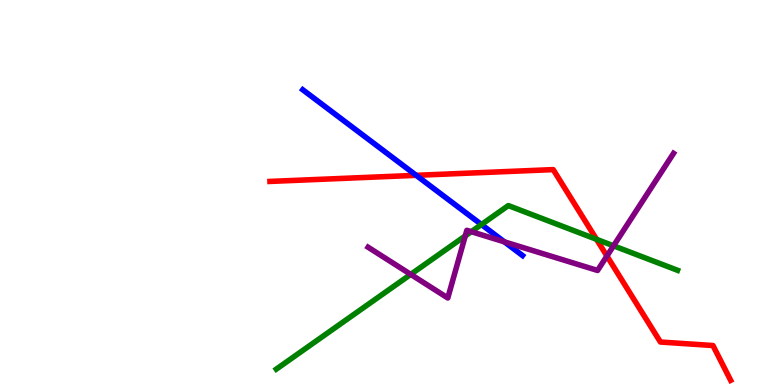[{'lines': ['blue', 'red'], 'intersections': [{'x': 5.37, 'y': 5.45}]}, {'lines': ['green', 'red'], 'intersections': [{'x': 7.7, 'y': 3.78}]}, {'lines': ['purple', 'red'], 'intersections': [{'x': 7.83, 'y': 3.35}]}, {'lines': ['blue', 'green'], 'intersections': [{'x': 6.21, 'y': 4.17}]}, {'lines': ['blue', 'purple'], 'intersections': [{'x': 6.51, 'y': 3.72}]}, {'lines': ['green', 'purple'], 'intersections': [{'x': 5.3, 'y': 2.87}, {'x': 6.0, 'y': 3.87}, {'x': 6.08, 'y': 3.98}, {'x': 7.92, 'y': 3.62}]}]